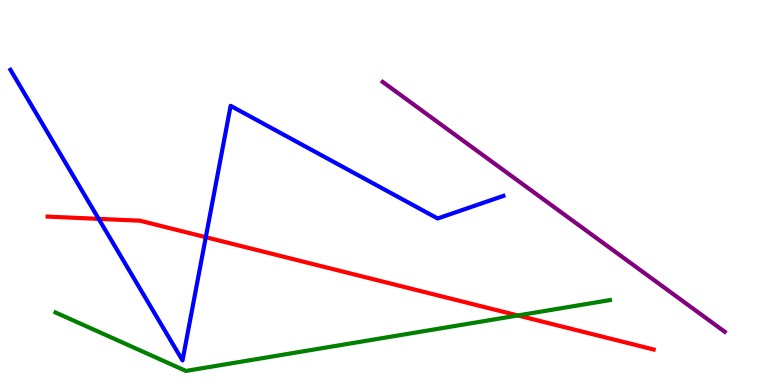[{'lines': ['blue', 'red'], 'intersections': [{'x': 1.27, 'y': 4.32}, {'x': 2.66, 'y': 3.84}]}, {'lines': ['green', 'red'], 'intersections': [{'x': 6.68, 'y': 1.81}]}, {'lines': ['purple', 'red'], 'intersections': []}, {'lines': ['blue', 'green'], 'intersections': []}, {'lines': ['blue', 'purple'], 'intersections': []}, {'lines': ['green', 'purple'], 'intersections': []}]